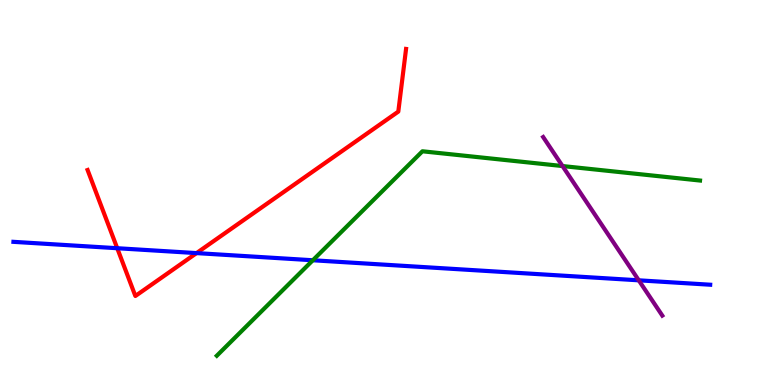[{'lines': ['blue', 'red'], 'intersections': [{'x': 1.51, 'y': 3.55}, {'x': 2.54, 'y': 3.43}]}, {'lines': ['green', 'red'], 'intersections': []}, {'lines': ['purple', 'red'], 'intersections': []}, {'lines': ['blue', 'green'], 'intersections': [{'x': 4.04, 'y': 3.24}]}, {'lines': ['blue', 'purple'], 'intersections': [{'x': 8.24, 'y': 2.72}]}, {'lines': ['green', 'purple'], 'intersections': [{'x': 7.26, 'y': 5.69}]}]